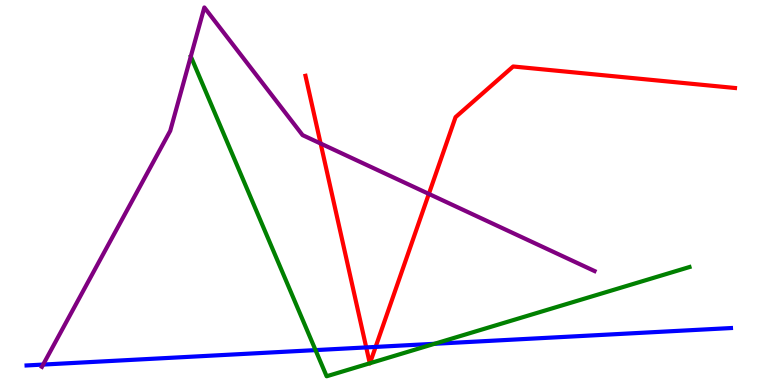[{'lines': ['blue', 'red'], 'intersections': [{'x': 4.73, 'y': 0.976}, {'x': 4.85, 'y': 0.989}]}, {'lines': ['green', 'red'], 'intersections': [{'x': 4.77, 'y': 0.564}, {'x': 4.77, 'y': 0.565}]}, {'lines': ['purple', 'red'], 'intersections': [{'x': 4.14, 'y': 6.27}, {'x': 5.53, 'y': 4.96}]}, {'lines': ['blue', 'green'], 'intersections': [{'x': 4.07, 'y': 0.906}, {'x': 5.61, 'y': 1.07}]}, {'lines': ['blue', 'purple'], 'intersections': [{'x': 0.557, 'y': 0.531}]}, {'lines': ['green', 'purple'], 'intersections': []}]